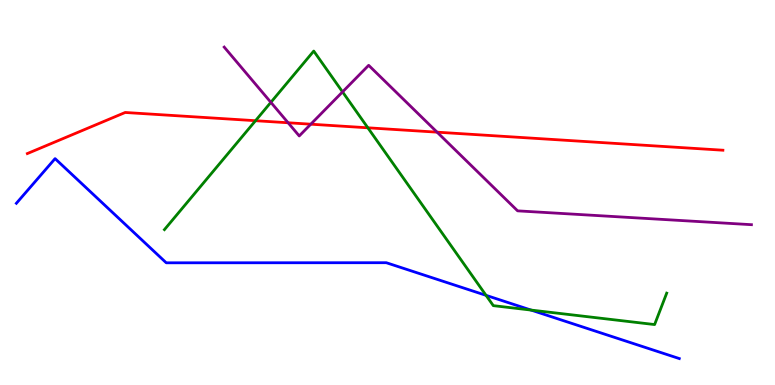[{'lines': ['blue', 'red'], 'intersections': []}, {'lines': ['green', 'red'], 'intersections': [{'x': 3.3, 'y': 6.86}, {'x': 4.75, 'y': 6.68}]}, {'lines': ['purple', 'red'], 'intersections': [{'x': 3.72, 'y': 6.81}, {'x': 4.01, 'y': 6.77}, {'x': 5.64, 'y': 6.57}]}, {'lines': ['blue', 'green'], 'intersections': [{'x': 6.27, 'y': 2.33}, {'x': 6.85, 'y': 1.95}]}, {'lines': ['blue', 'purple'], 'intersections': []}, {'lines': ['green', 'purple'], 'intersections': [{'x': 3.5, 'y': 7.34}, {'x': 4.42, 'y': 7.61}]}]